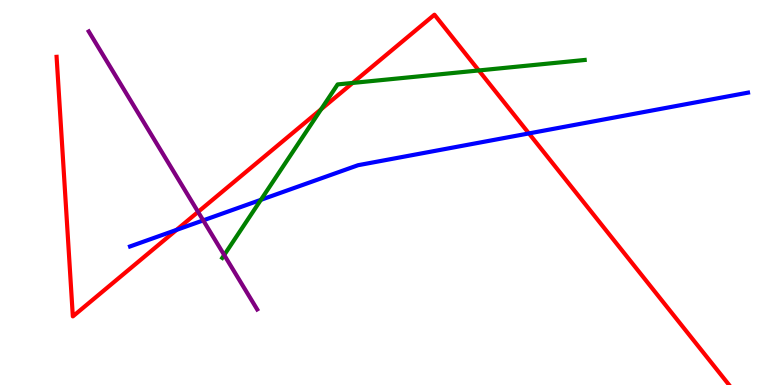[{'lines': ['blue', 'red'], 'intersections': [{'x': 2.28, 'y': 4.03}, {'x': 6.82, 'y': 6.53}]}, {'lines': ['green', 'red'], 'intersections': [{'x': 4.14, 'y': 7.16}, {'x': 4.55, 'y': 7.85}, {'x': 6.18, 'y': 8.17}]}, {'lines': ['purple', 'red'], 'intersections': [{'x': 2.56, 'y': 4.5}]}, {'lines': ['blue', 'green'], 'intersections': [{'x': 3.37, 'y': 4.81}]}, {'lines': ['blue', 'purple'], 'intersections': [{'x': 2.62, 'y': 4.28}]}, {'lines': ['green', 'purple'], 'intersections': [{'x': 2.89, 'y': 3.38}]}]